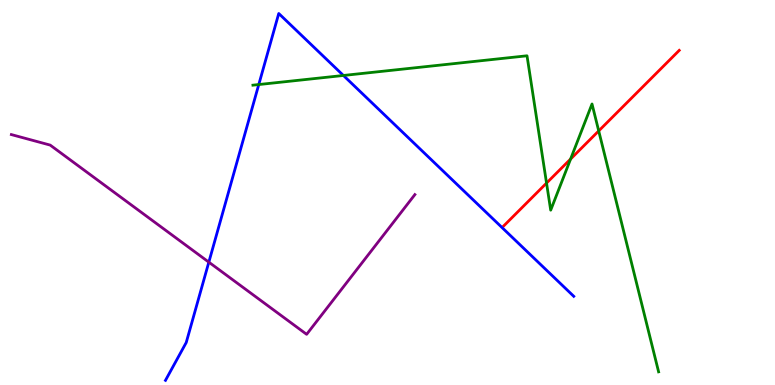[{'lines': ['blue', 'red'], 'intersections': []}, {'lines': ['green', 'red'], 'intersections': [{'x': 7.05, 'y': 5.24}, {'x': 7.36, 'y': 5.87}, {'x': 7.73, 'y': 6.6}]}, {'lines': ['purple', 'red'], 'intersections': []}, {'lines': ['blue', 'green'], 'intersections': [{'x': 3.34, 'y': 7.8}, {'x': 4.43, 'y': 8.04}]}, {'lines': ['blue', 'purple'], 'intersections': [{'x': 2.69, 'y': 3.19}]}, {'lines': ['green', 'purple'], 'intersections': []}]